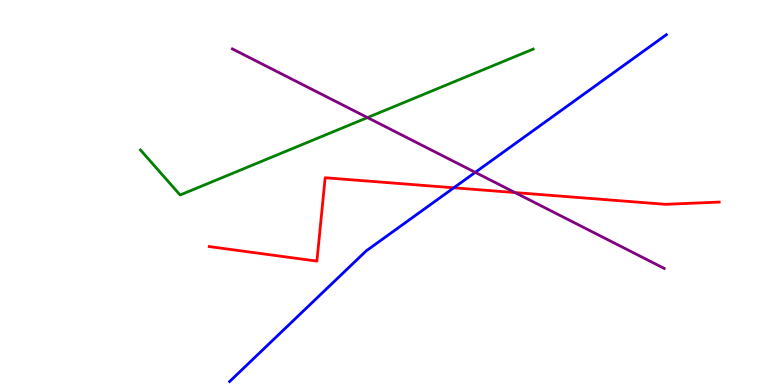[{'lines': ['blue', 'red'], 'intersections': [{'x': 5.86, 'y': 5.12}]}, {'lines': ['green', 'red'], 'intersections': []}, {'lines': ['purple', 'red'], 'intersections': [{'x': 6.65, 'y': 5.0}]}, {'lines': ['blue', 'green'], 'intersections': []}, {'lines': ['blue', 'purple'], 'intersections': [{'x': 6.13, 'y': 5.52}]}, {'lines': ['green', 'purple'], 'intersections': [{'x': 4.74, 'y': 6.95}]}]